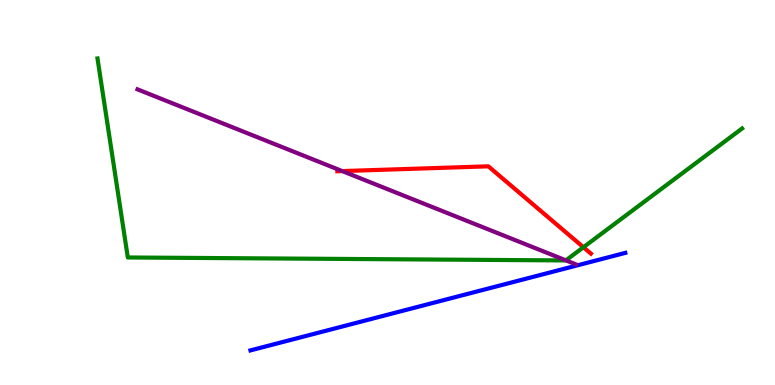[{'lines': ['blue', 'red'], 'intersections': []}, {'lines': ['green', 'red'], 'intersections': [{'x': 7.53, 'y': 3.58}]}, {'lines': ['purple', 'red'], 'intersections': [{'x': 4.42, 'y': 5.56}]}, {'lines': ['blue', 'green'], 'intersections': []}, {'lines': ['blue', 'purple'], 'intersections': []}, {'lines': ['green', 'purple'], 'intersections': [{'x': 7.3, 'y': 3.24}]}]